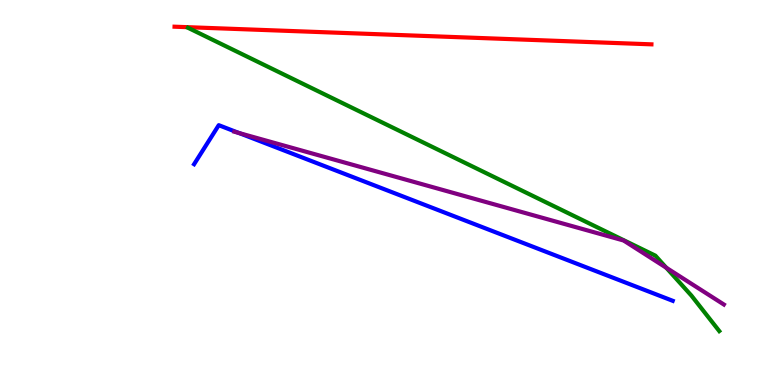[{'lines': ['blue', 'red'], 'intersections': []}, {'lines': ['green', 'red'], 'intersections': []}, {'lines': ['purple', 'red'], 'intersections': []}, {'lines': ['blue', 'green'], 'intersections': []}, {'lines': ['blue', 'purple'], 'intersections': [{'x': 3.08, 'y': 6.54}]}, {'lines': ['green', 'purple'], 'intersections': [{'x': 8.6, 'y': 3.05}]}]